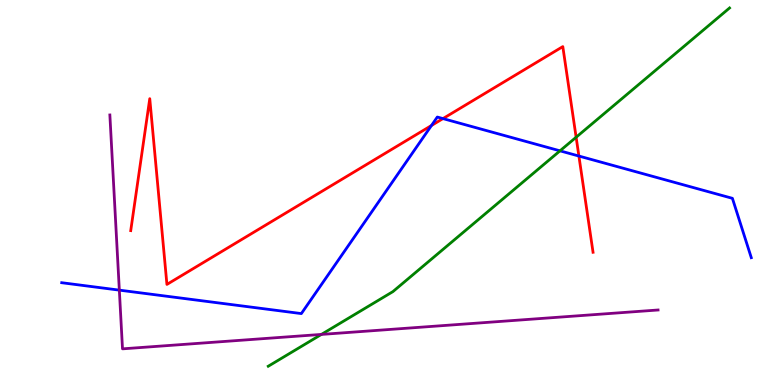[{'lines': ['blue', 'red'], 'intersections': [{'x': 5.57, 'y': 6.74}, {'x': 5.72, 'y': 6.92}, {'x': 7.47, 'y': 5.95}]}, {'lines': ['green', 'red'], 'intersections': [{'x': 7.43, 'y': 6.44}]}, {'lines': ['purple', 'red'], 'intersections': []}, {'lines': ['blue', 'green'], 'intersections': [{'x': 7.23, 'y': 6.08}]}, {'lines': ['blue', 'purple'], 'intersections': [{'x': 1.54, 'y': 2.46}]}, {'lines': ['green', 'purple'], 'intersections': [{'x': 4.15, 'y': 1.31}]}]